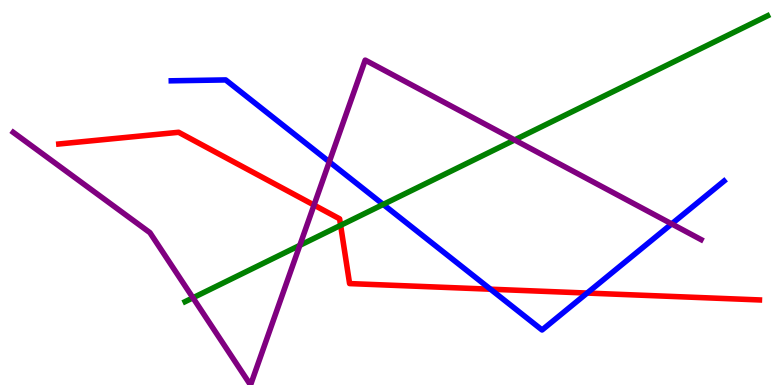[{'lines': ['blue', 'red'], 'intersections': [{'x': 6.33, 'y': 2.49}, {'x': 7.58, 'y': 2.39}]}, {'lines': ['green', 'red'], 'intersections': [{'x': 4.4, 'y': 4.15}]}, {'lines': ['purple', 'red'], 'intersections': [{'x': 4.05, 'y': 4.67}]}, {'lines': ['blue', 'green'], 'intersections': [{'x': 4.94, 'y': 4.69}]}, {'lines': ['blue', 'purple'], 'intersections': [{'x': 4.25, 'y': 5.8}, {'x': 8.67, 'y': 4.18}]}, {'lines': ['green', 'purple'], 'intersections': [{'x': 2.49, 'y': 2.26}, {'x': 3.87, 'y': 3.63}, {'x': 6.64, 'y': 6.37}]}]